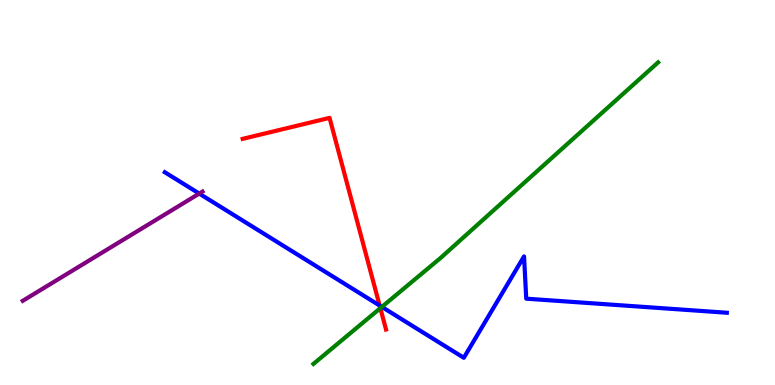[{'lines': ['blue', 'red'], 'intersections': [{'x': 4.9, 'y': 2.06}]}, {'lines': ['green', 'red'], 'intersections': [{'x': 4.91, 'y': 2.0}]}, {'lines': ['purple', 'red'], 'intersections': []}, {'lines': ['blue', 'green'], 'intersections': [{'x': 4.93, 'y': 2.03}]}, {'lines': ['blue', 'purple'], 'intersections': [{'x': 2.57, 'y': 4.97}]}, {'lines': ['green', 'purple'], 'intersections': []}]